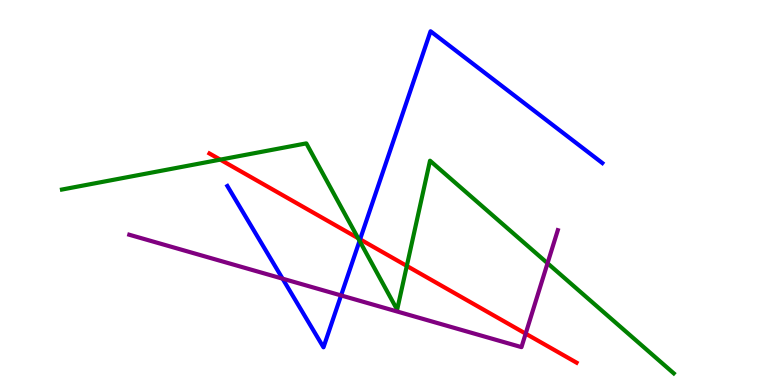[{'lines': ['blue', 'red'], 'intersections': [{'x': 4.65, 'y': 3.78}]}, {'lines': ['green', 'red'], 'intersections': [{'x': 2.84, 'y': 5.85}, {'x': 4.62, 'y': 3.81}, {'x': 5.25, 'y': 3.09}]}, {'lines': ['purple', 'red'], 'intersections': [{'x': 6.78, 'y': 1.33}]}, {'lines': ['blue', 'green'], 'intersections': [{'x': 4.64, 'y': 3.74}]}, {'lines': ['blue', 'purple'], 'intersections': [{'x': 3.65, 'y': 2.76}, {'x': 4.4, 'y': 2.33}]}, {'lines': ['green', 'purple'], 'intersections': [{'x': 7.07, 'y': 3.16}]}]